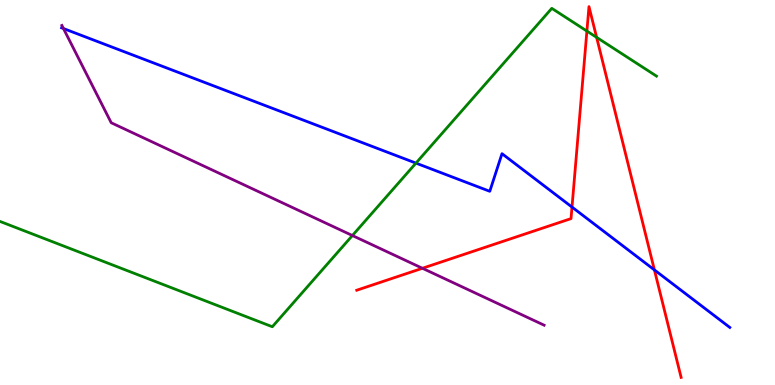[{'lines': ['blue', 'red'], 'intersections': [{'x': 7.38, 'y': 4.62}, {'x': 8.44, 'y': 2.99}]}, {'lines': ['green', 'red'], 'intersections': [{'x': 7.57, 'y': 9.19}, {'x': 7.7, 'y': 9.03}]}, {'lines': ['purple', 'red'], 'intersections': [{'x': 5.45, 'y': 3.03}]}, {'lines': ['blue', 'green'], 'intersections': [{'x': 5.37, 'y': 5.76}]}, {'lines': ['blue', 'purple'], 'intersections': [{'x': 0.819, 'y': 9.26}]}, {'lines': ['green', 'purple'], 'intersections': [{'x': 4.55, 'y': 3.88}]}]